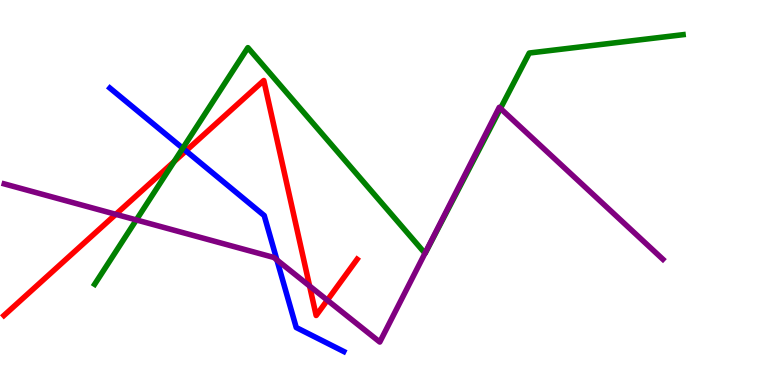[{'lines': ['blue', 'red'], 'intersections': [{'x': 2.4, 'y': 6.08}]}, {'lines': ['green', 'red'], 'intersections': [{'x': 2.25, 'y': 5.8}]}, {'lines': ['purple', 'red'], 'intersections': [{'x': 1.49, 'y': 4.43}, {'x': 3.99, 'y': 2.57}, {'x': 4.22, 'y': 2.2}]}, {'lines': ['blue', 'green'], 'intersections': [{'x': 2.36, 'y': 6.15}]}, {'lines': ['blue', 'purple'], 'intersections': [{'x': 3.57, 'y': 3.25}]}, {'lines': ['green', 'purple'], 'intersections': [{'x': 1.76, 'y': 4.29}, {'x': 5.48, 'y': 3.42}, {'x': 6.46, 'y': 7.18}]}]